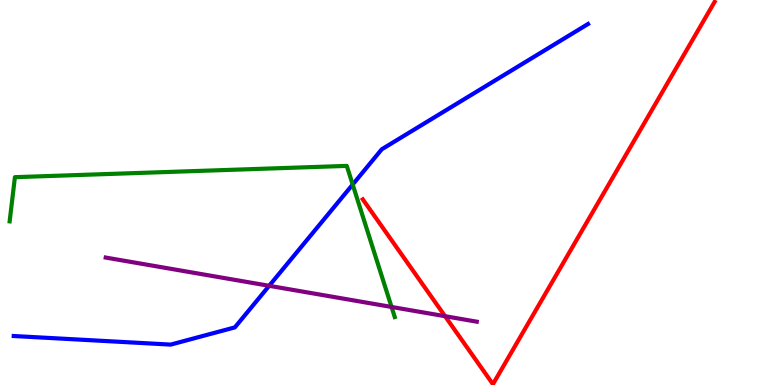[{'lines': ['blue', 'red'], 'intersections': []}, {'lines': ['green', 'red'], 'intersections': []}, {'lines': ['purple', 'red'], 'intersections': [{'x': 5.74, 'y': 1.79}]}, {'lines': ['blue', 'green'], 'intersections': [{'x': 4.55, 'y': 5.21}]}, {'lines': ['blue', 'purple'], 'intersections': [{'x': 3.47, 'y': 2.58}]}, {'lines': ['green', 'purple'], 'intersections': [{'x': 5.05, 'y': 2.03}]}]